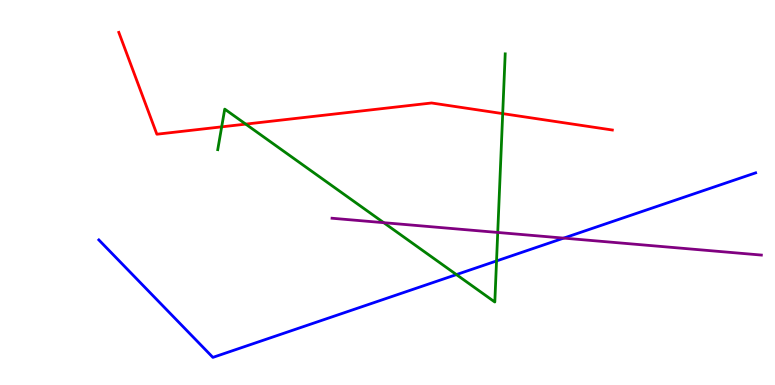[{'lines': ['blue', 'red'], 'intersections': []}, {'lines': ['green', 'red'], 'intersections': [{'x': 2.86, 'y': 6.71}, {'x': 3.17, 'y': 6.78}, {'x': 6.49, 'y': 7.05}]}, {'lines': ['purple', 'red'], 'intersections': []}, {'lines': ['blue', 'green'], 'intersections': [{'x': 5.89, 'y': 2.87}, {'x': 6.41, 'y': 3.22}]}, {'lines': ['blue', 'purple'], 'intersections': [{'x': 7.27, 'y': 3.82}]}, {'lines': ['green', 'purple'], 'intersections': [{'x': 4.95, 'y': 4.22}, {'x': 6.42, 'y': 3.96}]}]